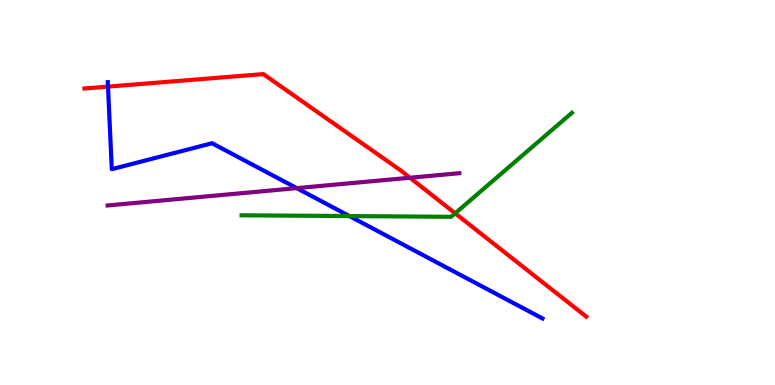[{'lines': ['blue', 'red'], 'intersections': [{'x': 1.39, 'y': 7.75}]}, {'lines': ['green', 'red'], 'intersections': [{'x': 5.87, 'y': 4.46}]}, {'lines': ['purple', 'red'], 'intersections': [{'x': 5.29, 'y': 5.38}]}, {'lines': ['blue', 'green'], 'intersections': [{'x': 4.51, 'y': 4.39}]}, {'lines': ['blue', 'purple'], 'intersections': [{'x': 3.83, 'y': 5.11}]}, {'lines': ['green', 'purple'], 'intersections': []}]